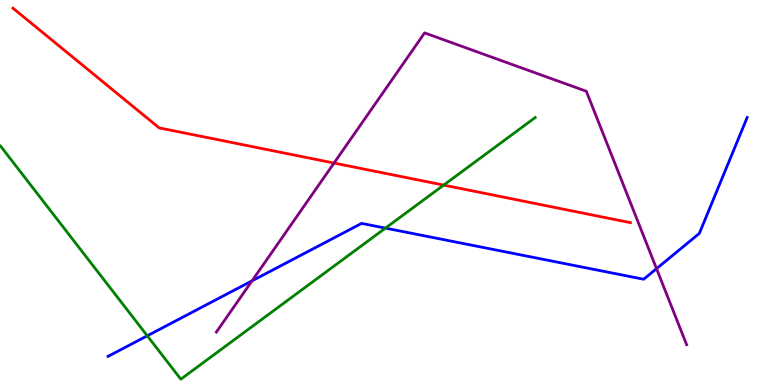[{'lines': ['blue', 'red'], 'intersections': []}, {'lines': ['green', 'red'], 'intersections': [{'x': 5.73, 'y': 5.19}]}, {'lines': ['purple', 'red'], 'intersections': [{'x': 4.31, 'y': 5.76}]}, {'lines': ['blue', 'green'], 'intersections': [{'x': 1.9, 'y': 1.28}, {'x': 4.97, 'y': 4.07}]}, {'lines': ['blue', 'purple'], 'intersections': [{'x': 3.25, 'y': 2.71}, {'x': 8.47, 'y': 3.02}]}, {'lines': ['green', 'purple'], 'intersections': []}]